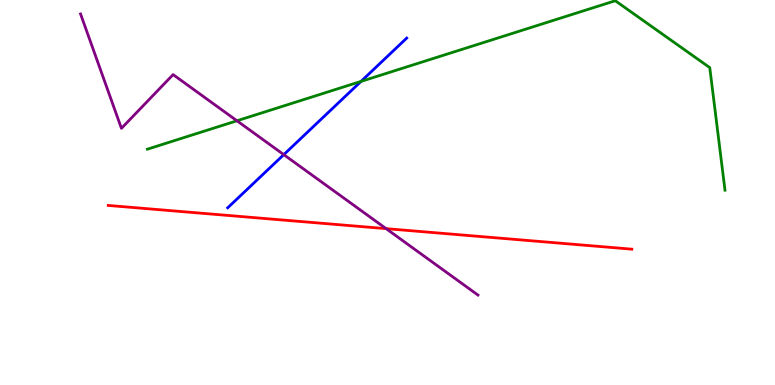[{'lines': ['blue', 'red'], 'intersections': []}, {'lines': ['green', 'red'], 'intersections': []}, {'lines': ['purple', 'red'], 'intersections': [{'x': 4.98, 'y': 4.06}]}, {'lines': ['blue', 'green'], 'intersections': [{'x': 4.66, 'y': 7.89}]}, {'lines': ['blue', 'purple'], 'intersections': [{'x': 3.66, 'y': 5.98}]}, {'lines': ['green', 'purple'], 'intersections': [{'x': 3.06, 'y': 6.86}]}]